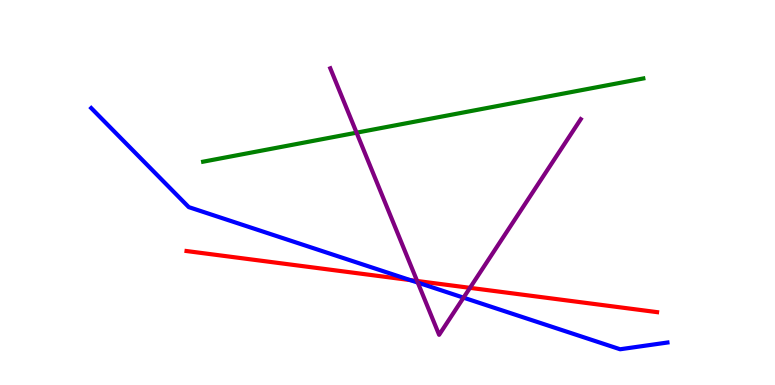[{'lines': ['blue', 'red'], 'intersections': [{'x': 5.29, 'y': 2.73}]}, {'lines': ['green', 'red'], 'intersections': []}, {'lines': ['purple', 'red'], 'intersections': [{'x': 5.38, 'y': 2.7}, {'x': 6.06, 'y': 2.52}]}, {'lines': ['blue', 'green'], 'intersections': []}, {'lines': ['blue', 'purple'], 'intersections': [{'x': 5.39, 'y': 2.66}, {'x': 5.98, 'y': 2.27}]}, {'lines': ['green', 'purple'], 'intersections': [{'x': 4.6, 'y': 6.55}]}]